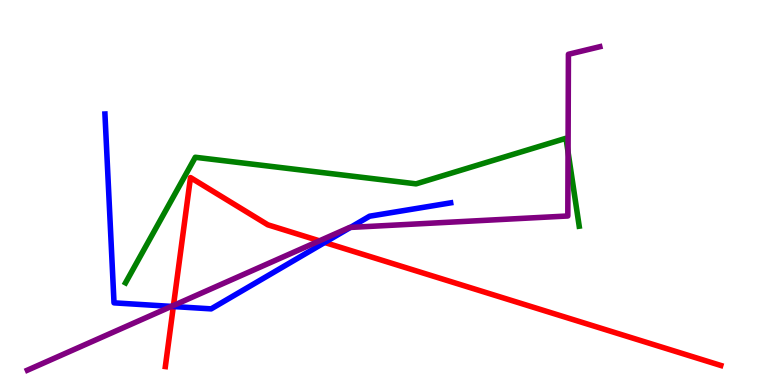[{'lines': ['blue', 'red'], 'intersections': [{'x': 2.24, 'y': 2.04}, {'x': 4.19, 'y': 3.7}]}, {'lines': ['green', 'red'], 'intersections': []}, {'lines': ['purple', 'red'], 'intersections': [{'x': 2.24, 'y': 2.07}, {'x': 4.12, 'y': 3.74}]}, {'lines': ['blue', 'green'], 'intersections': []}, {'lines': ['blue', 'purple'], 'intersections': [{'x': 2.21, 'y': 2.04}, {'x': 4.52, 'y': 4.09}]}, {'lines': ['green', 'purple'], 'intersections': [{'x': 7.33, 'y': 6.05}]}]